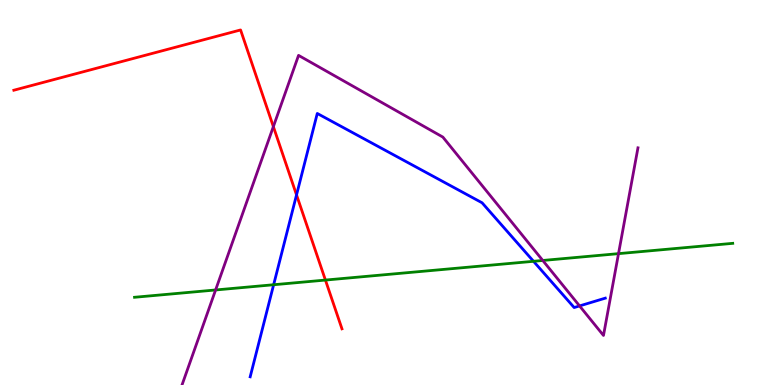[{'lines': ['blue', 'red'], 'intersections': [{'x': 3.83, 'y': 4.94}]}, {'lines': ['green', 'red'], 'intersections': [{'x': 4.2, 'y': 2.73}]}, {'lines': ['purple', 'red'], 'intersections': [{'x': 3.53, 'y': 6.71}]}, {'lines': ['blue', 'green'], 'intersections': [{'x': 3.53, 'y': 2.6}, {'x': 6.88, 'y': 3.21}]}, {'lines': ['blue', 'purple'], 'intersections': [{'x': 7.48, 'y': 2.05}]}, {'lines': ['green', 'purple'], 'intersections': [{'x': 2.78, 'y': 2.47}, {'x': 7.0, 'y': 3.23}, {'x': 7.98, 'y': 3.41}]}]